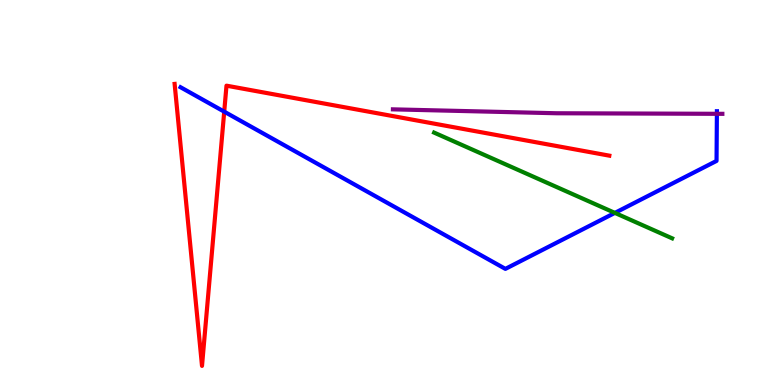[{'lines': ['blue', 'red'], 'intersections': [{'x': 2.89, 'y': 7.1}]}, {'lines': ['green', 'red'], 'intersections': []}, {'lines': ['purple', 'red'], 'intersections': []}, {'lines': ['blue', 'green'], 'intersections': [{'x': 7.93, 'y': 4.47}]}, {'lines': ['blue', 'purple'], 'intersections': [{'x': 9.25, 'y': 7.04}]}, {'lines': ['green', 'purple'], 'intersections': []}]